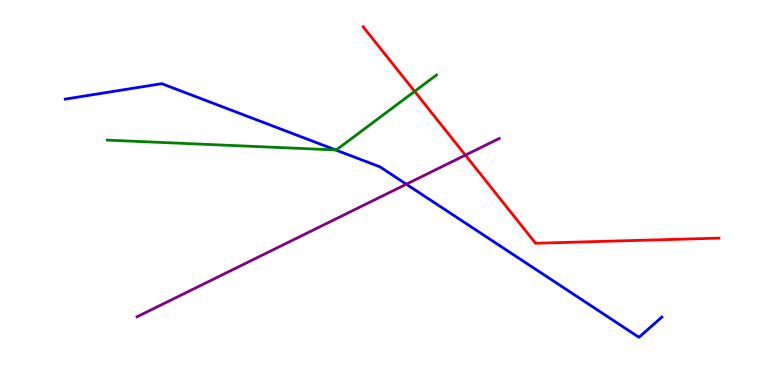[{'lines': ['blue', 'red'], 'intersections': []}, {'lines': ['green', 'red'], 'intersections': [{'x': 5.35, 'y': 7.63}]}, {'lines': ['purple', 'red'], 'intersections': [{'x': 6.01, 'y': 5.97}]}, {'lines': ['blue', 'green'], 'intersections': [{'x': 4.33, 'y': 6.11}]}, {'lines': ['blue', 'purple'], 'intersections': [{'x': 5.24, 'y': 5.22}]}, {'lines': ['green', 'purple'], 'intersections': []}]